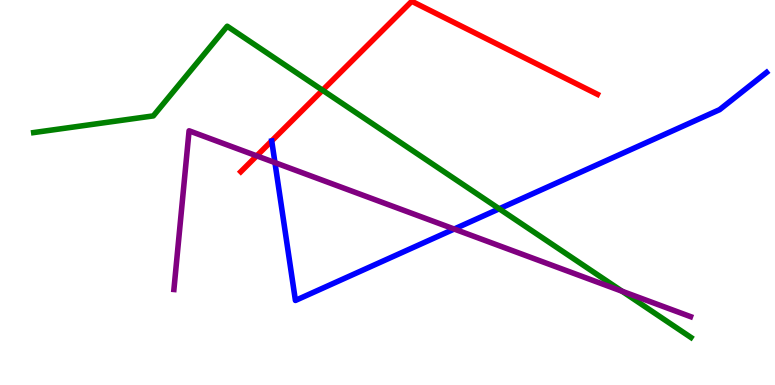[{'lines': ['blue', 'red'], 'intersections': []}, {'lines': ['green', 'red'], 'intersections': [{'x': 4.16, 'y': 7.66}]}, {'lines': ['purple', 'red'], 'intersections': [{'x': 3.31, 'y': 5.95}]}, {'lines': ['blue', 'green'], 'intersections': [{'x': 6.44, 'y': 4.58}]}, {'lines': ['blue', 'purple'], 'intersections': [{'x': 3.55, 'y': 5.78}, {'x': 5.86, 'y': 4.05}]}, {'lines': ['green', 'purple'], 'intersections': [{'x': 8.03, 'y': 2.43}]}]